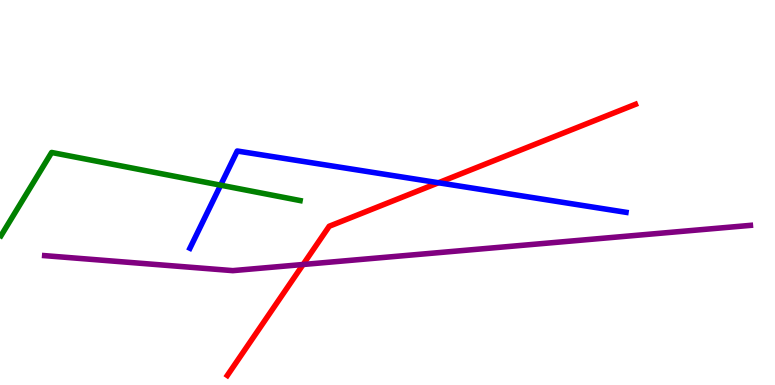[{'lines': ['blue', 'red'], 'intersections': [{'x': 5.66, 'y': 5.25}]}, {'lines': ['green', 'red'], 'intersections': []}, {'lines': ['purple', 'red'], 'intersections': [{'x': 3.91, 'y': 3.13}]}, {'lines': ['blue', 'green'], 'intersections': [{'x': 2.85, 'y': 5.19}]}, {'lines': ['blue', 'purple'], 'intersections': []}, {'lines': ['green', 'purple'], 'intersections': []}]